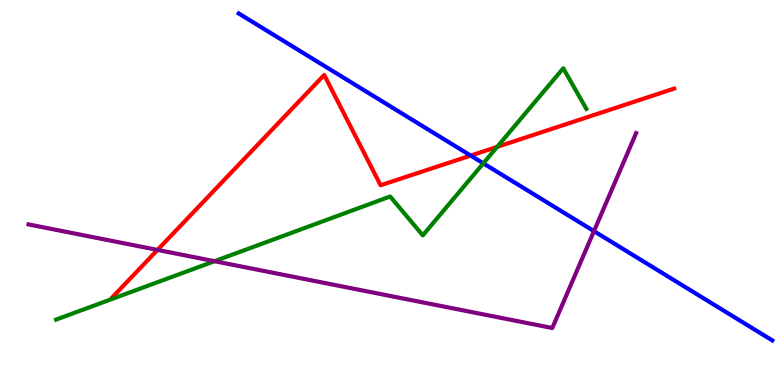[{'lines': ['blue', 'red'], 'intersections': [{'x': 6.07, 'y': 5.96}]}, {'lines': ['green', 'red'], 'intersections': [{'x': 6.42, 'y': 6.19}]}, {'lines': ['purple', 'red'], 'intersections': [{'x': 2.03, 'y': 3.51}]}, {'lines': ['blue', 'green'], 'intersections': [{'x': 6.24, 'y': 5.76}]}, {'lines': ['blue', 'purple'], 'intersections': [{'x': 7.66, 'y': 4.0}]}, {'lines': ['green', 'purple'], 'intersections': [{'x': 2.77, 'y': 3.22}]}]